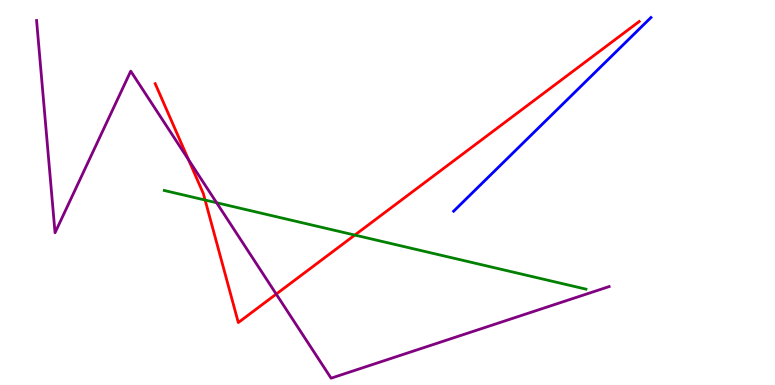[{'lines': ['blue', 'red'], 'intersections': []}, {'lines': ['green', 'red'], 'intersections': [{'x': 2.65, 'y': 4.8}, {'x': 4.58, 'y': 3.89}]}, {'lines': ['purple', 'red'], 'intersections': [{'x': 2.43, 'y': 5.85}, {'x': 3.56, 'y': 2.36}]}, {'lines': ['blue', 'green'], 'intersections': []}, {'lines': ['blue', 'purple'], 'intersections': []}, {'lines': ['green', 'purple'], 'intersections': [{'x': 2.79, 'y': 4.73}]}]